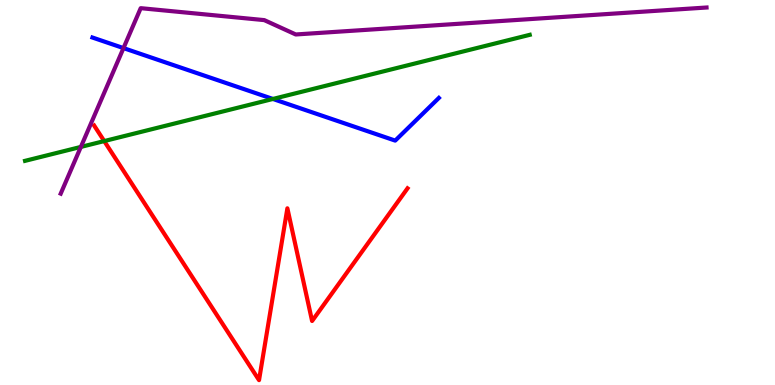[{'lines': ['blue', 'red'], 'intersections': []}, {'lines': ['green', 'red'], 'intersections': [{'x': 1.34, 'y': 6.34}]}, {'lines': ['purple', 'red'], 'intersections': []}, {'lines': ['blue', 'green'], 'intersections': [{'x': 3.52, 'y': 7.43}]}, {'lines': ['blue', 'purple'], 'intersections': [{'x': 1.59, 'y': 8.75}]}, {'lines': ['green', 'purple'], 'intersections': [{'x': 1.04, 'y': 6.18}]}]